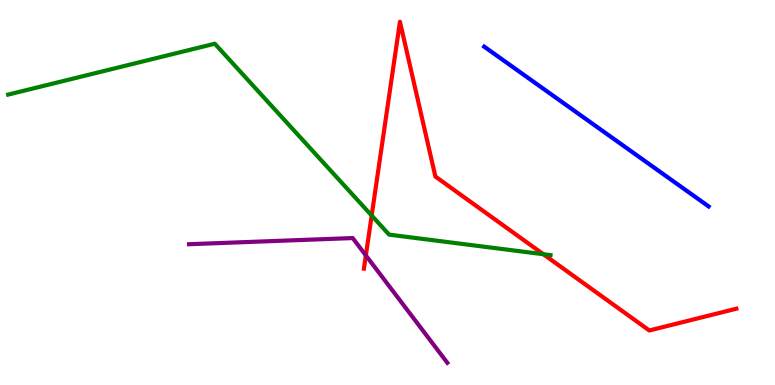[{'lines': ['blue', 'red'], 'intersections': []}, {'lines': ['green', 'red'], 'intersections': [{'x': 4.8, 'y': 4.4}, {'x': 7.01, 'y': 3.4}]}, {'lines': ['purple', 'red'], 'intersections': [{'x': 4.72, 'y': 3.37}]}, {'lines': ['blue', 'green'], 'intersections': []}, {'lines': ['blue', 'purple'], 'intersections': []}, {'lines': ['green', 'purple'], 'intersections': []}]